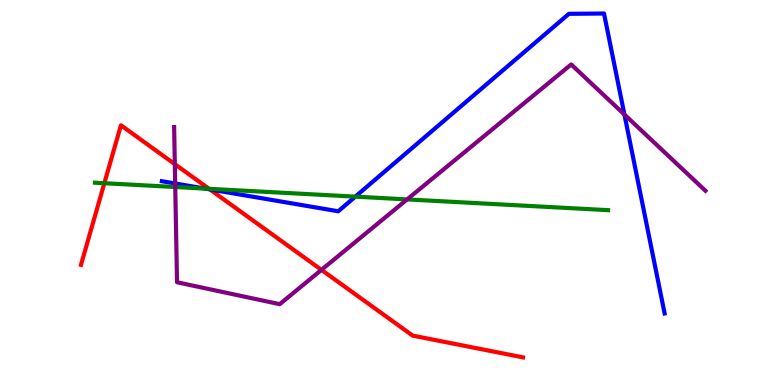[{'lines': ['blue', 'red'], 'intersections': [{'x': 2.71, 'y': 5.08}]}, {'lines': ['green', 'red'], 'intersections': [{'x': 1.35, 'y': 5.24}, {'x': 2.7, 'y': 5.1}]}, {'lines': ['purple', 'red'], 'intersections': [{'x': 2.26, 'y': 5.74}, {'x': 4.15, 'y': 2.99}]}, {'lines': ['blue', 'green'], 'intersections': [{'x': 2.65, 'y': 5.1}, {'x': 4.58, 'y': 4.89}]}, {'lines': ['blue', 'purple'], 'intersections': [{'x': 2.26, 'y': 5.23}, {'x': 8.06, 'y': 7.02}]}, {'lines': ['green', 'purple'], 'intersections': [{'x': 2.26, 'y': 5.14}, {'x': 5.25, 'y': 4.82}]}]